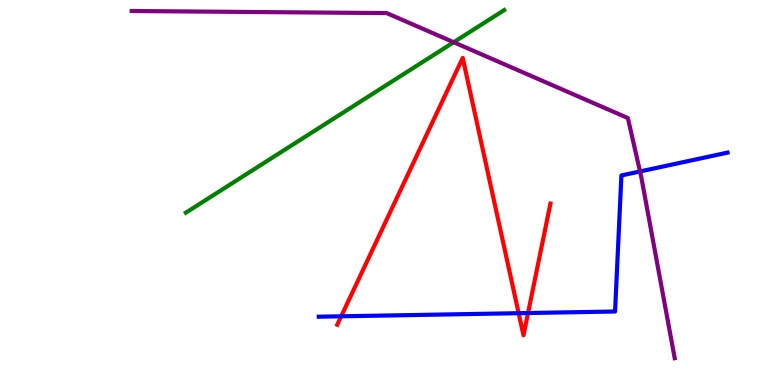[{'lines': ['blue', 'red'], 'intersections': [{'x': 4.4, 'y': 1.78}, {'x': 6.69, 'y': 1.87}, {'x': 6.81, 'y': 1.87}]}, {'lines': ['green', 'red'], 'intersections': []}, {'lines': ['purple', 'red'], 'intersections': []}, {'lines': ['blue', 'green'], 'intersections': []}, {'lines': ['blue', 'purple'], 'intersections': [{'x': 8.26, 'y': 5.55}]}, {'lines': ['green', 'purple'], 'intersections': [{'x': 5.85, 'y': 8.9}]}]